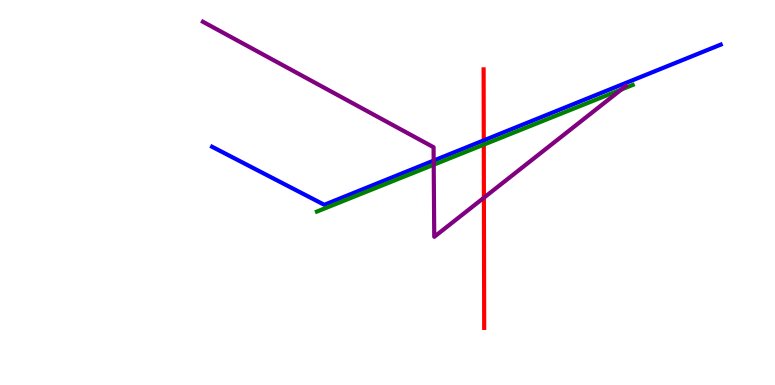[{'lines': ['blue', 'red'], 'intersections': [{'x': 6.24, 'y': 6.35}]}, {'lines': ['green', 'red'], 'intersections': [{'x': 6.24, 'y': 6.24}]}, {'lines': ['purple', 'red'], 'intersections': [{'x': 6.24, 'y': 4.86}]}, {'lines': ['blue', 'green'], 'intersections': []}, {'lines': ['blue', 'purple'], 'intersections': [{'x': 5.6, 'y': 5.83}]}, {'lines': ['green', 'purple'], 'intersections': [{'x': 5.6, 'y': 5.72}, {'x': 8.02, 'y': 7.68}]}]